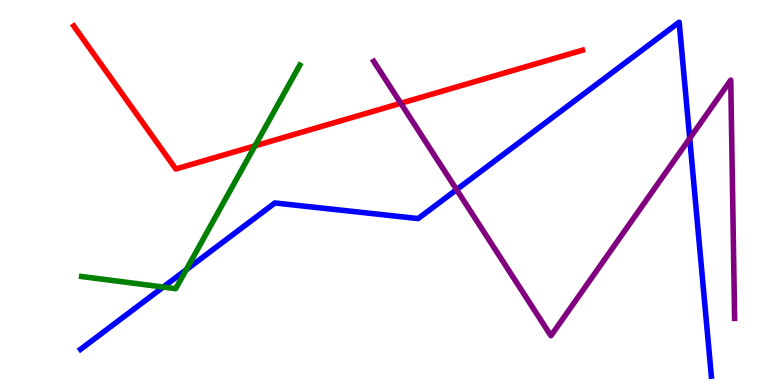[{'lines': ['blue', 'red'], 'intersections': []}, {'lines': ['green', 'red'], 'intersections': [{'x': 3.29, 'y': 6.21}]}, {'lines': ['purple', 'red'], 'intersections': [{'x': 5.17, 'y': 7.32}]}, {'lines': ['blue', 'green'], 'intersections': [{'x': 2.11, 'y': 2.54}, {'x': 2.4, 'y': 2.99}]}, {'lines': ['blue', 'purple'], 'intersections': [{'x': 5.89, 'y': 5.07}, {'x': 8.9, 'y': 6.4}]}, {'lines': ['green', 'purple'], 'intersections': []}]